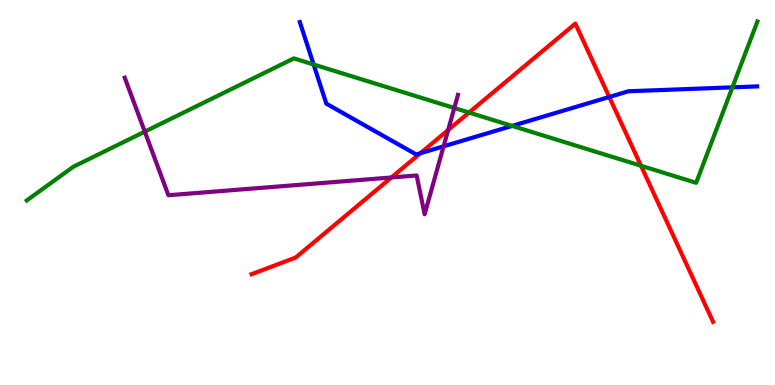[{'lines': ['blue', 'red'], 'intersections': [{'x': 5.42, 'y': 6.02}, {'x': 7.86, 'y': 7.48}]}, {'lines': ['green', 'red'], 'intersections': [{'x': 6.05, 'y': 7.08}, {'x': 8.27, 'y': 5.69}]}, {'lines': ['purple', 'red'], 'intersections': [{'x': 5.05, 'y': 5.39}, {'x': 5.78, 'y': 6.62}]}, {'lines': ['blue', 'green'], 'intersections': [{'x': 4.05, 'y': 8.32}, {'x': 6.61, 'y': 6.73}, {'x': 9.45, 'y': 7.73}]}, {'lines': ['blue', 'purple'], 'intersections': [{'x': 5.72, 'y': 6.2}]}, {'lines': ['green', 'purple'], 'intersections': [{'x': 1.87, 'y': 6.58}, {'x': 5.86, 'y': 7.19}]}]